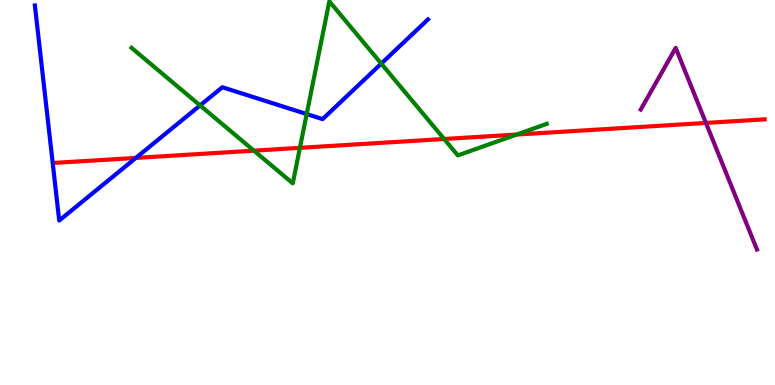[{'lines': ['blue', 'red'], 'intersections': [{'x': 1.75, 'y': 5.9}]}, {'lines': ['green', 'red'], 'intersections': [{'x': 3.28, 'y': 6.09}, {'x': 3.87, 'y': 6.16}, {'x': 5.73, 'y': 6.39}, {'x': 6.67, 'y': 6.51}]}, {'lines': ['purple', 'red'], 'intersections': [{'x': 9.11, 'y': 6.81}]}, {'lines': ['blue', 'green'], 'intersections': [{'x': 2.58, 'y': 7.26}, {'x': 3.96, 'y': 7.04}, {'x': 4.92, 'y': 8.35}]}, {'lines': ['blue', 'purple'], 'intersections': []}, {'lines': ['green', 'purple'], 'intersections': []}]